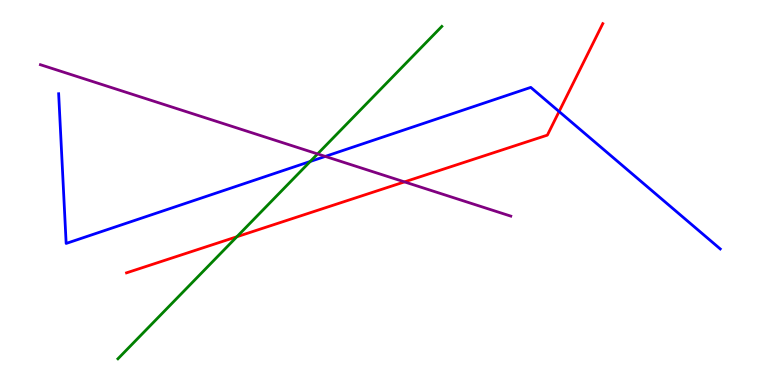[{'lines': ['blue', 'red'], 'intersections': [{'x': 7.21, 'y': 7.1}]}, {'lines': ['green', 'red'], 'intersections': [{'x': 3.06, 'y': 3.85}]}, {'lines': ['purple', 'red'], 'intersections': [{'x': 5.22, 'y': 5.28}]}, {'lines': ['blue', 'green'], 'intersections': [{'x': 4.0, 'y': 5.81}]}, {'lines': ['blue', 'purple'], 'intersections': [{'x': 4.2, 'y': 5.94}]}, {'lines': ['green', 'purple'], 'intersections': [{'x': 4.1, 'y': 6.0}]}]